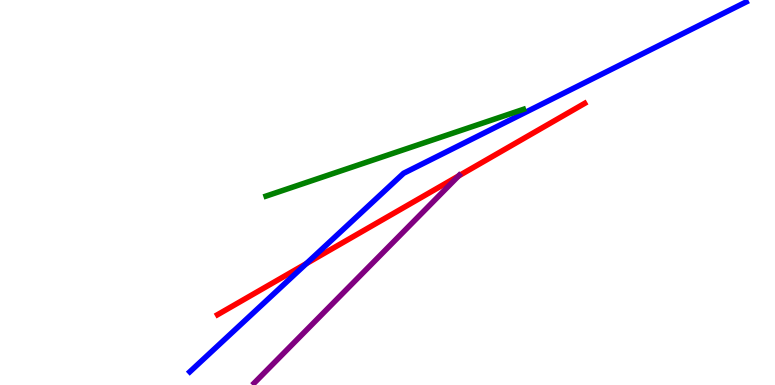[{'lines': ['blue', 'red'], 'intersections': [{'x': 3.95, 'y': 3.15}]}, {'lines': ['green', 'red'], 'intersections': []}, {'lines': ['purple', 'red'], 'intersections': [{'x': 5.92, 'y': 5.43}]}, {'lines': ['blue', 'green'], 'intersections': []}, {'lines': ['blue', 'purple'], 'intersections': []}, {'lines': ['green', 'purple'], 'intersections': []}]